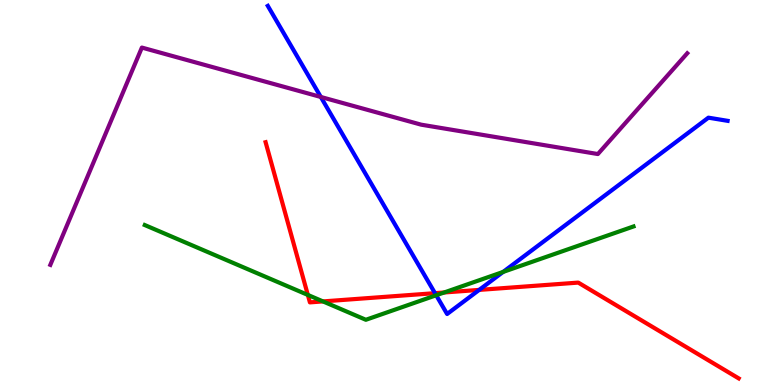[{'lines': ['blue', 'red'], 'intersections': [{'x': 5.61, 'y': 2.39}, {'x': 6.18, 'y': 2.47}]}, {'lines': ['green', 'red'], 'intersections': [{'x': 3.97, 'y': 2.34}, {'x': 4.17, 'y': 2.17}, {'x': 5.73, 'y': 2.4}]}, {'lines': ['purple', 'red'], 'intersections': []}, {'lines': ['blue', 'green'], 'intersections': [{'x': 5.63, 'y': 2.33}, {'x': 6.49, 'y': 2.94}]}, {'lines': ['blue', 'purple'], 'intersections': [{'x': 4.14, 'y': 7.48}]}, {'lines': ['green', 'purple'], 'intersections': []}]